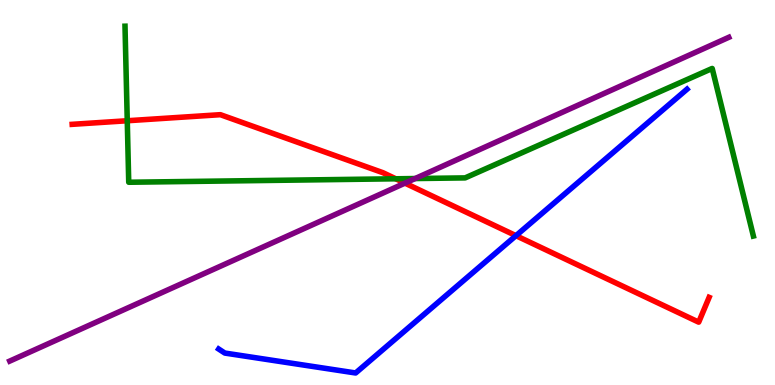[{'lines': ['blue', 'red'], 'intersections': [{'x': 6.66, 'y': 3.88}]}, {'lines': ['green', 'red'], 'intersections': [{'x': 1.64, 'y': 6.86}, {'x': 5.11, 'y': 5.36}]}, {'lines': ['purple', 'red'], 'intersections': [{'x': 5.23, 'y': 5.24}]}, {'lines': ['blue', 'green'], 'intersections': []}, {'lines': ['blue', 'purple'], 'intersections': []}, {'lines': ['green', 'purple'], 'intersections': [{'x': 5.36, 'y': 5.36}]}]